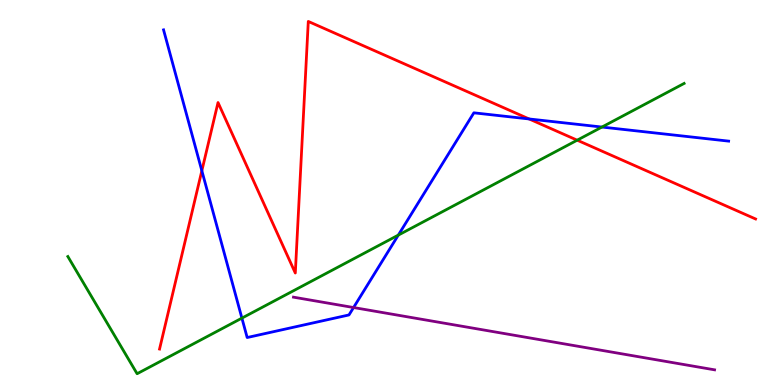[{'lines': ['blue', 'red'], 'intersections': [{'x': 2.6, 'y': 5.57}, {'x': 6.83, 'y': 6.91}]}, {'lines': ['green', 'red'], 'intersections': [{'x': 7.45, 'y': 6.36}]}, {'lines': ['purple', 'red'], 'intersections': []}, {'lines': ['blue', 'green'], 'intersections': [{'x': 3.12, 'y': 1.74}, {'x': 5.14, 'y': 3.89}, {'x': 7.77, 'y': 6.7}]}, {'lines': ['blue', 'purple'], 'intersections': [{'x': 4.56, 'y': 2.01}]}, {'lines': ['green', 'purple'], 'intersections': []}]